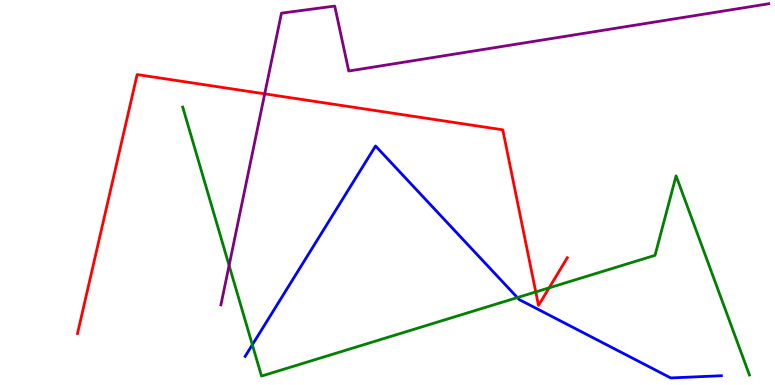[{'lines': ['blue', 'red'], 'intersections': []}, {'lines': ['green', 'red'], 'intersections': [{'x': 6.91, 'y': 2.42}, {'x': 7.09, 'y': 2.52}]}, {'lines': ['purple', 'red'], 'intersections': [{'x': 3.42, 'y': 7.56}]}, {'lines': ['blue', 'green'], 'intersections': [{'x': 3.26, 'y': 1.04}, {'x': 6.68, 'y': 2.27}]}, {'lines': ['blue', 'purple'], 'intersections': []}, {'lines': ['green', 'purple'], 'intersections': [{'x': 2.96, 'y': 3.11}]}]